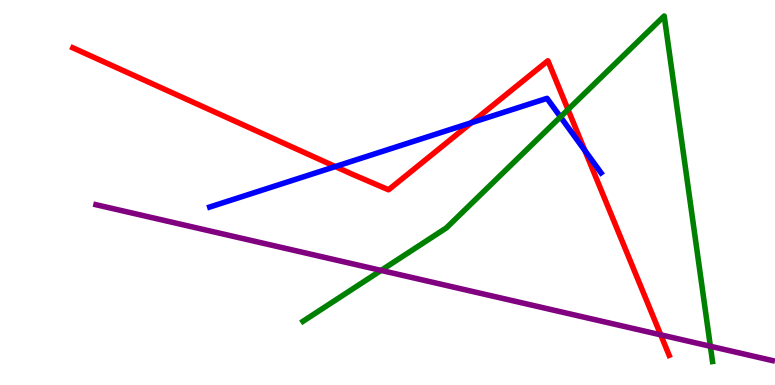[{'lines': ['blue', 'red'], 'intersections': [{'x': 4.33, 'y': 5.67}, {'x': 6.08, 'y': 6.81}, {'x': 7.55, 'y': 6.09}]}, {'lines': ['green', 'red'], 'intersections': [{'x': 7.33, 'y': 7.15}]}, {'lines': ['purple', 'red'], 'intersections': [{'x': 8.53, 'y': 1.3}]}, {'lines': ['blue', 'green'], 'intersections': [{'x': 7.23, 'y': 6.96}]}, {'lines': ['blue', 'purple'], 'intersections': []}, {'lines': ['green', 'purple'], 'intersections': [{'x': 4.92, 'y': 2.98}, {'x': 9.17, 'y': 1.01}]}]